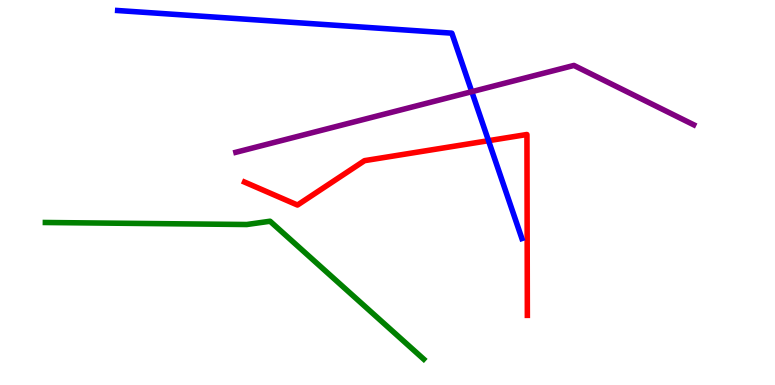[{'lines': ['blue', 'red'], 'intersections': [{'x': 6.3, 'y': 6.35}]}, {'lines': ['green', 'red'], 'intersections': []}, {'lines': ['purple', 'red'], 'intersections': []}, {'lines': ['blue', 'green'], 'intersections': []}, {'lines': ['blue', 'purple'], 'intersections': [{'x': 6.09, 'y': 7.62}]}, {'lines': ['green', 'purple'], 'intersections': []}]